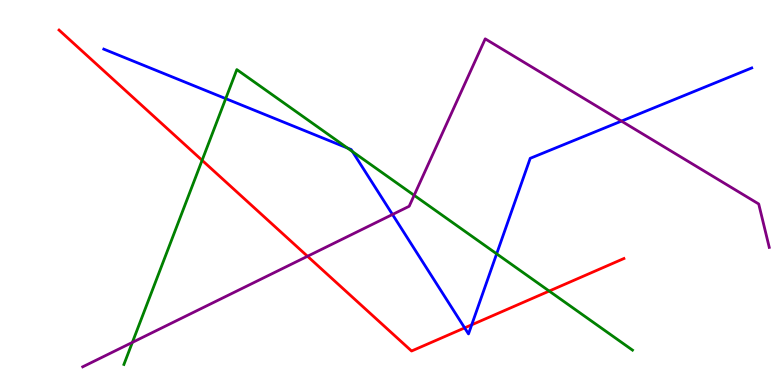[{'lines': ['blue', 'red'], 'intersections': [{'x': 6.0, 'y': 1.48}, {'x': 6.09, 'y': 1.56}]}, {'lines': ['green', 'red'], 'intersections': [{'x': 2.61, 'y': 5.84}, {'x': 7.09, 'y': 2.44}]}, {'lines': ['purple', 'red'], 'intersections': [{'x': 3.97, 'y': 3.34}]}, {'lines': ['blue', 'green'], 'intersections': [{'x': 2.91, 'y': 7.44}, {'x': 4.48, 'y': 6.16}, {'x': 4.55, 'y': 6.06}, {'x': 6.41, 'y': 3.41}]}, {'lines': ['blue', 'purple'], 'intersections': [{'x': 5.06, 'y': 4.43}, {'x': 8.02, 'y': 6.85}]}, {'lines': ['green', 'purple'], 'intersections': [{'x': 1.71, 'y': 1.11}, {'x': 5.34, 'y': 4.93}]}]